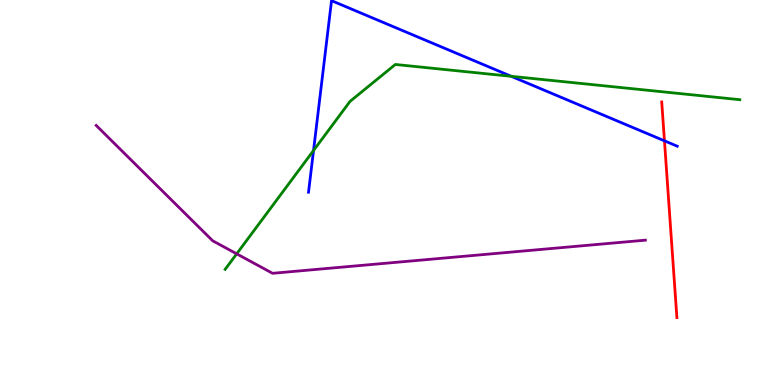[{'lines': ['blue', 'red'], 'intersections': [{'x': 8.57, 'y': 6.34}]}, {'lines': ['green', 'red'], 'intersections': []}, {'lines': ['purple', 'red'], 'intersections': []}, {'lines': ['blue', 'green'], 'intersections': [{'x': 4.05, 'y': 6.09}, {'x': 6.6, 'y': 8.02}]}, {'lines': ['blue', 'purple'], 'intersections': []}, {'lines': ['green', 'purple'], 'intersections': [{'x': 3.05, 'y': 3.41}]}]